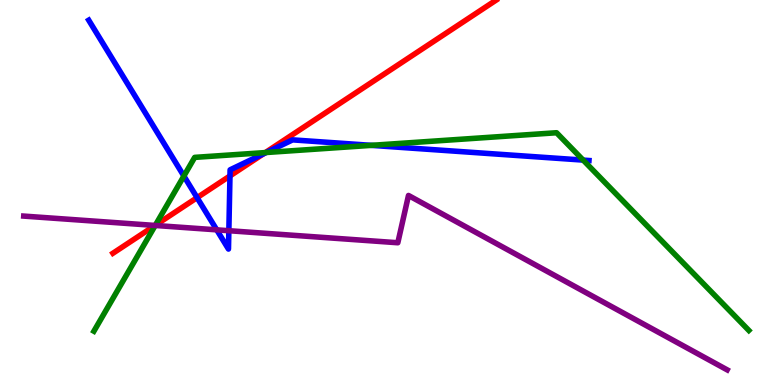[{'lines': ['blue', 'red'], 'intersections': [{'x': 2.54, 'y': 4.87}, {'x': 2.97, 'y': 5.43}, {'x': 3.4, 'y': 6.0}]}, {'lines': ['green', 'red'], 'intersections': [{'x': 2.0, 'y': 4.15}, {'x': 3.42, 'y': 6.04}]}, {'lines': ['purple', 'red'], 'intersections': [{'x': 2.0, 'y': 4.14}]}, {'lines': ['blue', 'green'], 'intersections': [{'x': 2.37, 'y': 5.43}, {'x': 3.44, 'y': 6.04}, {'x': 4.79, 'y': 6.22}, {'x': 7.52, 'y': 5.84}]}, {'lines': ['blue', 'purple'], 'intersections': [{'x': 2.8, 'y': 4.03}, {'x': 2.95, 'y': 4.01}]}, {'lines': ['green', 'purple'], 'intersections': [{'x': 2.0, 'y': 4.14}]}]